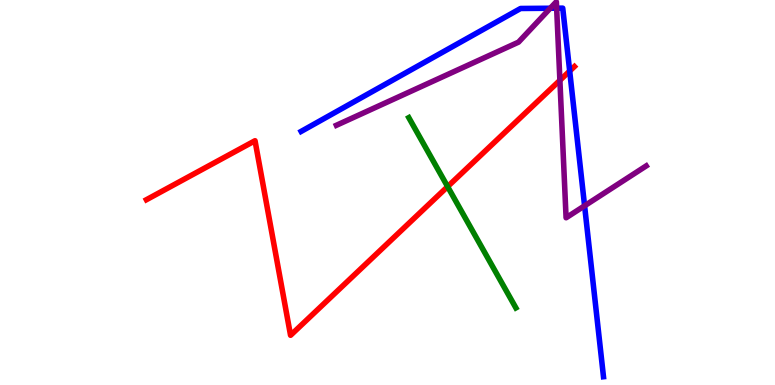[{'lines': ['blue', 'red'], 'intersections': [{'x': 7.35, 'y': 8.15}]}, {'lines': ['green', 'red'], 'intersections': [{'x': 5.78, 'y': 5.15}]}, {'lines': ['purple', 'red'], 'intersections': [{'x': 7.22, 'y': 7.91}]}, {'lines': ['blue', 'green'], 'intersections': []}, {'lines': ['blue', 'purple'], 'intersections': [{'x': 7.1, 'y': 9.79}, {'x': 7.18, 'y': 9.79}, {'x': 7.54, 'y': 4.65}]}, {'lines': ['green', 'purple'], 'intersections': []}]